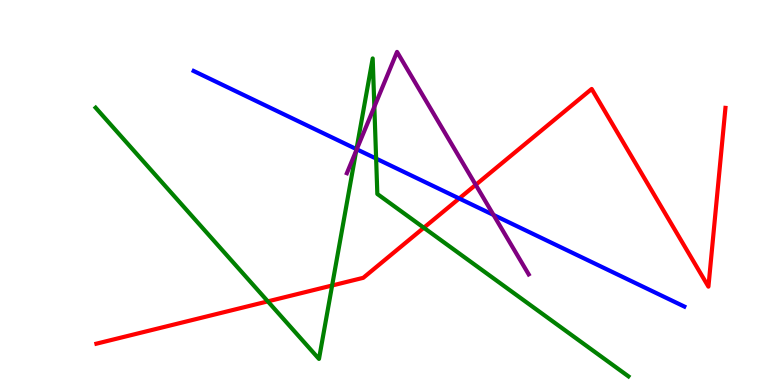[{'lines': ['blue', 'red'], 'intersections': [{'x': 5.93, 'y': 4.84}]}, {'lines': ['green', 'red'], 'intersections': [{'x': 3.46, 'y': 2.17}, {'x': 4.29, 'y': 2.58}, {'x': 5.47, 'y': 4.08}]}, {'lines': ['purple', 'red'], 'intersections': [{'x': 6.14, 'y': 5.2}]}, {'lines': ['blue', 'green'], 'intersections': [{'x': 4.6, 'y': 6.13}, {'x': 4.85, 'y': 5.88}]}, {'lines': ['blue', 'purple'], 'intersections': [{'x': 4.6, 'y': 6.12}, {'x': 6.37, 'y': 4.42}]}, {'lines': ['green', 'purple'], 'intersections': [{'x': 4.6, 'y': 6.09}, {'x': 4.83, 'y': 7.23}]}]